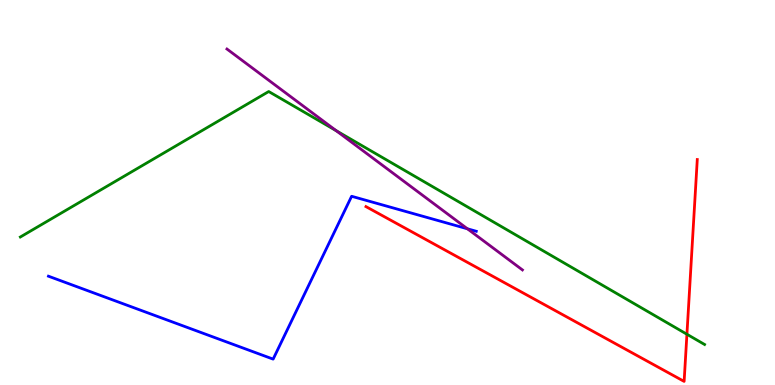[{'lines': ['blue', 'red'], 'intersections': []}, {'lines': ['green', 'red'], 'intersections': [{'x': 8.86, 'y': 1.32}]}, {'lines': ['purple', 'red'], 'intersections': []}, {'lines': ['blue', 'green'], 'intersections': []}, {'lines': ['blue', 'purple'], 'intersections': [{'x': 6.03, 'y': 4.06}]}, {'lines': ['green', 'purple'], 'intersections': [{'x': 4.34, 'y': 6.61}]}]